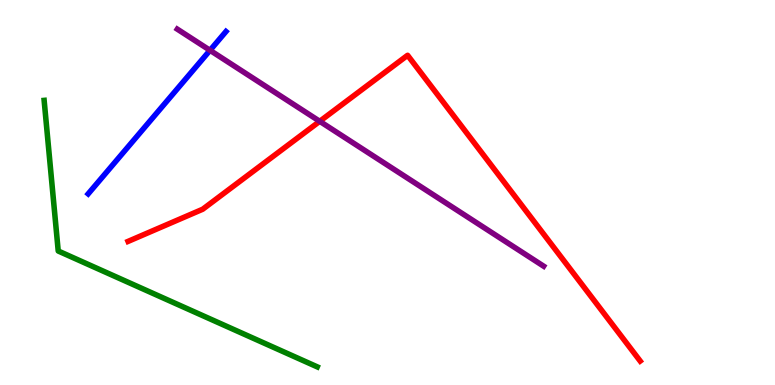[{'lines': ['blue', 'red'], 'intersections': []}, {'lines': ['green', 'red'], 'intersections': []}, {'lines': ['purple', 'red'], 'intersections': [{'x': 4.13, 'y': 6.85}]}, {'lines': ['blue', 'green'], 'intersections': []}, {'lines': ['blue', 'purple'], 'intersections': [{'x': 2.71, 'y': 8.69}]}, {'lines': ['green', 'purple'], 'intersections': []}]